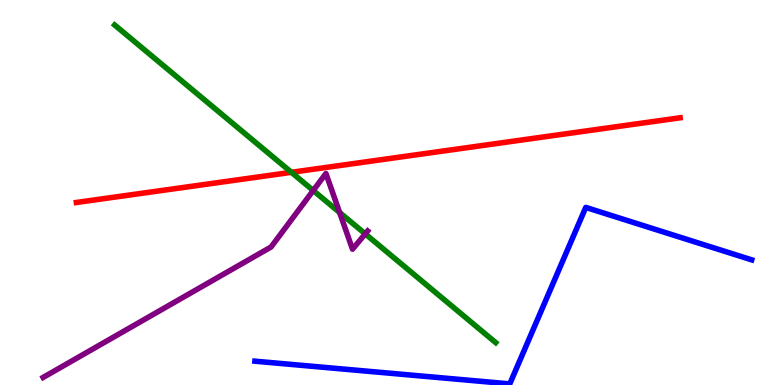[{'lines': ['blue', 'red'], 'intersections': []}, {'lines': ['green', 'red'], 'intersections': [{'x': 3.76, 'y': 5.52}]}, {'lines': ['purple', 'red'], 'intersections': []}, {'lines': ['blue', 'green'], 'intersections': []}, {'lines': ['blue', 'purple'], 'intersections': []}, {'lines': ['green', 'purple'], 'intersections': [{'x': 4.04, 'y': 5.05}, {'x': 4.38, 'y': 4.48}, {'x': 4.71, 'y': 3.93}]}]